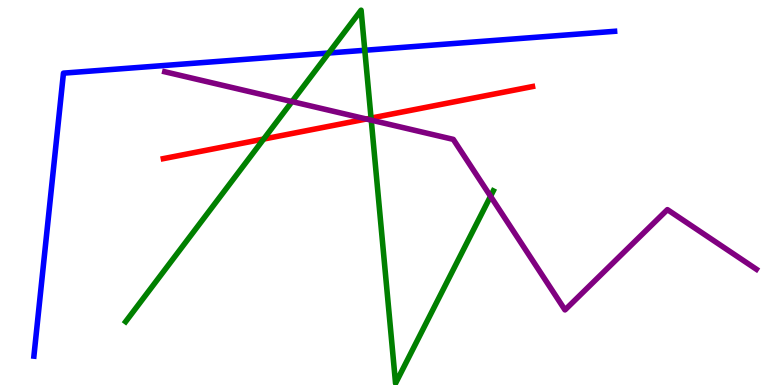[{'lines': ['blue', 'red'], 'intersections': []}, {'lines': ['green', 'red'], 'intersections': [{'x': 3.4, 'y': 6.39}, {'x': 4.79, 'y': 6.93}]}, {'lines': ['purple', 'red'], 'intersections': [{'x': 4.73, 'y': 6.91}]}, {'lines': ['blue', 'green'], 'intersections': [{'x': 4.24, 'y': 8.62}, {'x': 4.71, 'y': 8.69}]}, {'lines': ['blue', 'purple'], 'intersections': []}, {'lines': ['green', 'purple'], 'intersections': [{'x': 3.77, 'y': 7.36}, {'x': 4.79, 'y': 6.88}, {'x': 6.33, 'y': 4.9}]}]